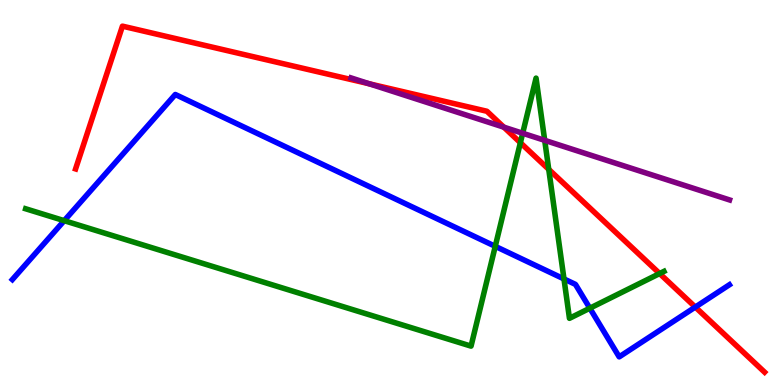[{'lines': ['blue', 'red'], 'intersections': [{'x': 8.97, 'y': 2.02}]}, {'lines': ['green', 'red'], 'intersections': [{'x': 6.71, 'y': 6.29}, {'x': 7.08, 'y': 5.6}, {'x': 8.51, 'y': 2.89}]}, {'lines': ['purple', 'red'], 'intersections': [{'x': 4.77, 'y': 7.82}, {'x': 6.5, 'y': 6.7}]}, {'lines': ['blue', 'green'], 'intersections': [{'x': 0.829, 'y': 4.27}, {'x': 6.39, 'y': 3.6}, {'x': 7.28, 'y': 2.75}, {'x': 7.61, 'y': 1.99}]}, {'lines': ['blue', 'purple'], 'intersections': []}, {'lines': ['green', 'purple'], 'intersections': [{'x': 6.74, 'y': 6.54}, {'x': 7.03, 'y': 6.35}]}]